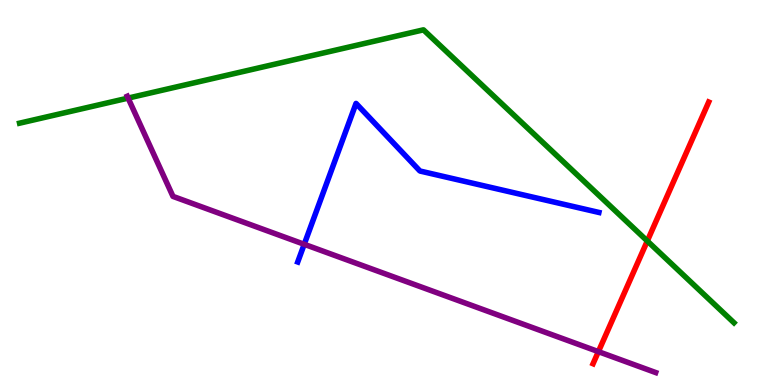[{'lines': ['blue', 'red'], 'intersections': []}, {'lines': ['green', 'red'], 'intersections': [{'x': 8.35, 'y': 3.74}]}, {'lines': ['purple', 'red'], 'intersections': [{'x': 7.72, 'y': 0.867}]}, {'lines': ['blue', 'green'], 'intersections': []}, {'lines': ['blue', 'purple'], 'intersections': [{'x': 3.93, 'y': 3.65}]}, {'lines': ['green', 'purple'], 'intersections': [{'x': 1.65, 'y': 7.45}]}]